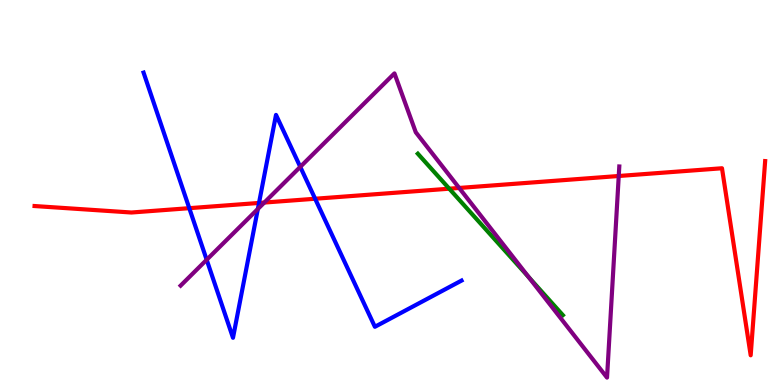[{'lines': ['blue', 'red'], 'intersections': [{'x': 2.44, 'y': 4.59}, {'x': 3.34, 'y': 4.73}, {'x': 4.07, 'y': 4.84}]}, {'lines': ['green', 'red'], 'intersections': [{'x': 5.8, 'y': 5.1}]}, {'lines': ['purple', 'red'], 'intersections': [{'x': 3.41, 'y': 4.74}, {'x': 5.92, 'y': 5.12}, {'x': 7.98, 'y': 5.43}]}, {'lines': ['blue', 'green'], 'intersections': []}, {'lines': ['blue', 'purple'], 'intersections': [{'x': 2.67, 'y': 3.25}, {'x': 3.33, 'y': 4.57}, {'x': 3.87, 'y': 5.67}]}, {'lines': ['green', 'purple'], 'intersections': [{'x': 6.82, 'y': 2.8}]}]